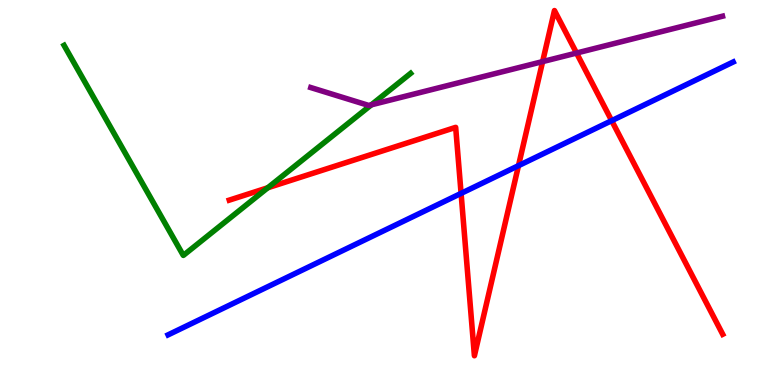[{'lines': ['blue', 'red'], 'intersections': [{'x': 5.95, 'y': 4.98}, {'x': 6.69, 'y': 5.7}, {'x': 7.89, 'y': 6.87}]}, {'lines': ['green', 'red'], 'intersections': [{'x': 3.46, 'y': 5.12}]}, {'lines': ['purple', 'red'], 'intersections': [{'x': 7.0, 'y': 8.4}, {'x': 7.44, 'y': 8.62}]}, {'lines': ['blue', 'green'], 'intersections': []}, {'lines': ['blue', 'purple'], 'intersections': []}, {'lines': ['green', 'purple'], 'intersections': [{'x': 4.79, 'y': 7.28}]}]